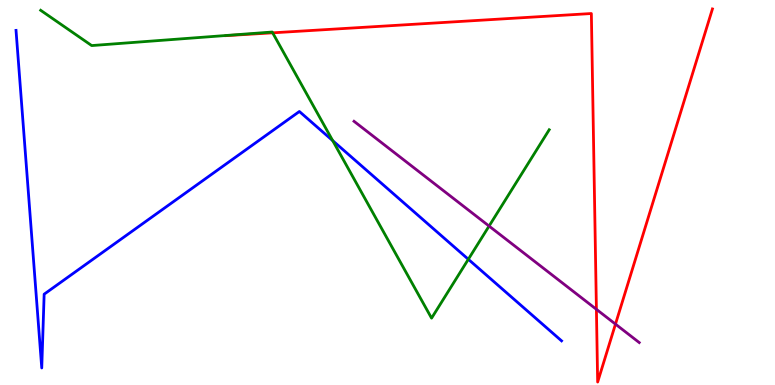[{'lines': ['blue', 'red'], 'intersections': []}, {'lines': ['green', 'red'], 'intersections': [{'x': 3.52, 'y': 9.15}]}, {'lines': ['purple', 'red'], 'intersections': [{'x': 7.7, 'y': 1.97}, {'x': 7.94, 'y': 1.58}]}, {'lines': ['blue', 'green'], 'intersections': [{'x': 4.29, 'y': 6.35}, {'x': 6.04, 'y': 3.27}]}, {'lines': ['blue', 'purple'], 'intersections': []}, {'lines': ['green', 'purple'], 'intersections': [{'x': 6.31, 'y': 4.13}]}]